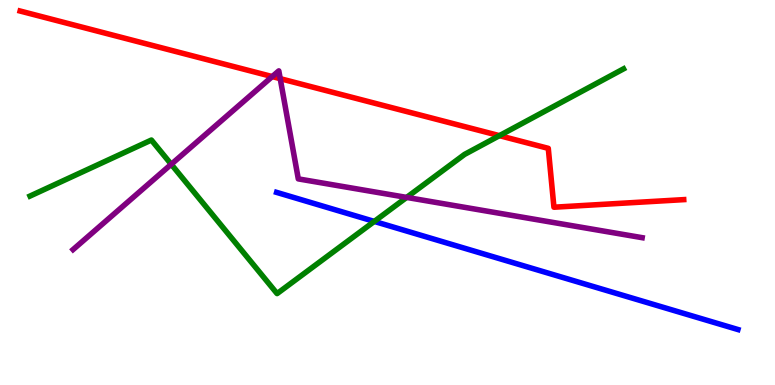[{'lines': ['blue', 'red'], 'intersections': []}, {'lines': ['green', 'red'], 'intersections': [{'x': 6.44, 'y': 6.48}]}, {'lines': ['purple', 'red'], 'intersections': [{'x': 3.51, 'y': 8.01}, {'x': 3.62, 'y': 7.96}]}, {'lines': ['blue', 'green'], 'intersections': [{'x': 4.83, 'y': 4.25}]}, {'lines': ['blue', 'purple'], 'intersections': []}, {'lines': ['green', 'purple'], 'intersections': [{'x': 2.21, 'y': 5.73}, {'x': 5.25, 'y': 4.87}]}]